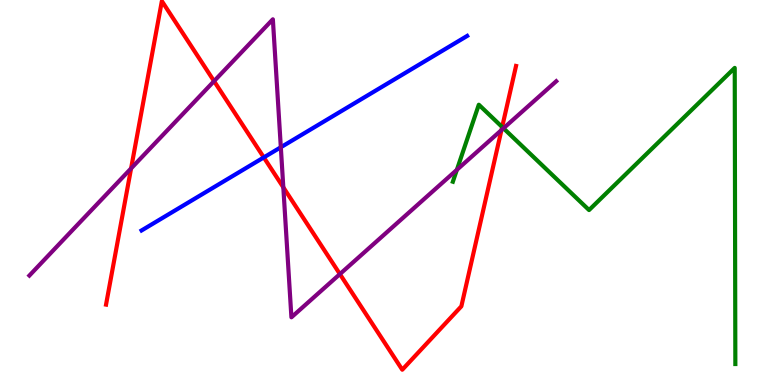[{'lines': ['blue', 'red'], 'intersections': [{'x': 3.4, 'y': 5.91}]}, {'lines': ['green', 'red'], 'intersections': [{'x': 6.48, 'y': 6.7}]}, {'lines': ['purple', 'red'], 'intersections': [{'x': 1.69, 'y': 5.63}, {'x': 2.76, 'y': 7.89}, {'x': 3.66, 'y': 5.13}, {'x': 4.39, 'y': 2.88}, {'x': 6.47, 'y': 6.62}]}, {'lines': ['blue', 'green'], 'intersections': []}, {'lines': ['blue', 'purple'], 'intersections': [{'x': 3.62, 'y': 6.18}]}, {'lines': ['green', 'purple'], 'intersections': [{'x': 5.89, 'y': 5.59}, {'x': 6.5, 'y': 6.67}]}]